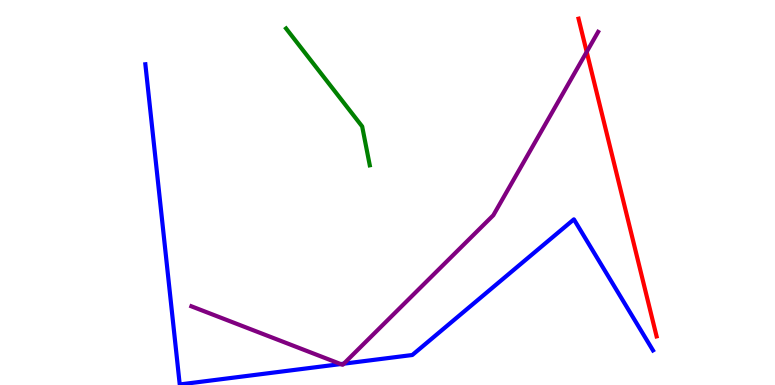[{'lines': ['blue', 'red'], 'intersections': []}, {'lines': ['green', 'red'], 'intersections': []}, {'lines': ['purple', 'red'], 'intersections': [{'x': 7.57, 'y': 8.65}]}, {'lines': ['blue', 'green'], 'intersections': []}, {'lines': ['blue', 'purple'], 'intersections': [{'x': 4.4, 'y': 0.544}, {'x': 4.44, 'y': 0.554}]}, {'lines': ['green', 'purple'], 'intersections': []}]